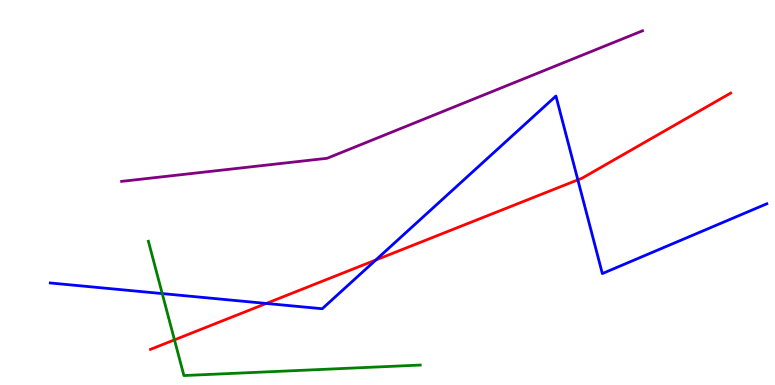[{'lines': ['blue', 'red'], 'intersections': [{'x': 3.44, 'y': 2.12}, {'x': 4.85, 'y': 3.25}, {'x': 7.46, 'y': 5.33}]}, {'lines': ['green', 'red'], 'intersections': [{'x': 2.25, 'y': 1.17}]}, {'lines': ['purple', 'red'], 'intersections': []}, {'lines': ['blue', 'green'], 'intersections': [{'x': 2.09, 'y': 2.37}]}, {'lines': ['blue', 'purple'], 'intersections': []}, {'lines': ['green', 'purple'], 'intersections': []}]